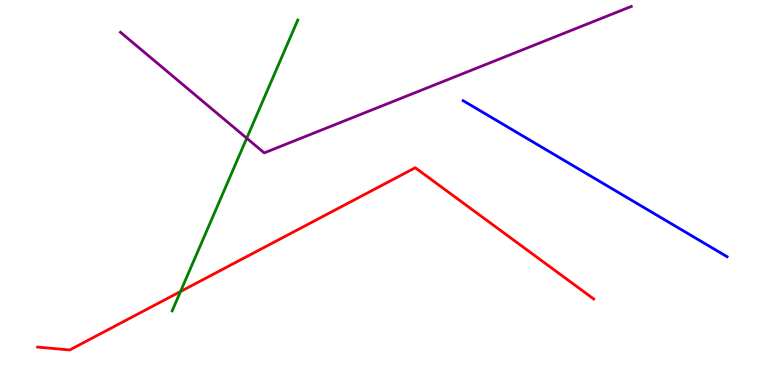[{'lines': ['blue', 'red'], 'intersections': []}, {'lines': ['green', 'red'], 'intersections': [{'x': 2.33, 'y': 2.43}]}, {'lines': ['purple', 'red'], 'intersections': []}, {'lines': ['blue', 'green'], 'intersections': []}, {'lines': ['blue', 'purple'], 'intersections': []}, {'lines': ['green', 'purple'], 'intersections': [{'x': 3.18, 'y': 6.41}]}]